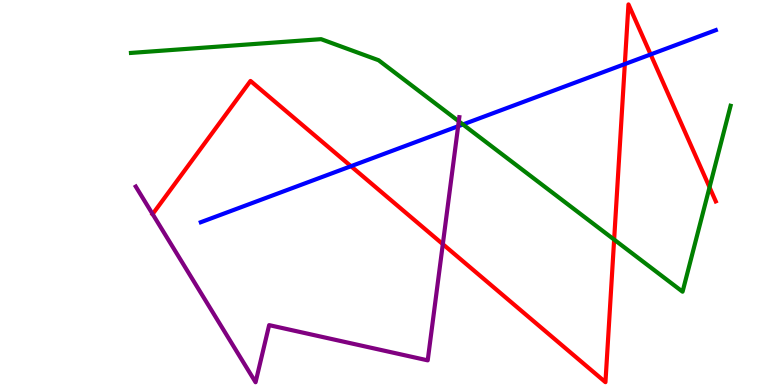[{'lines': ['blue', 'red'], 'intersections': [{'x': 4.53, 'y': 5.68}, {'x': 8.06, 'y': 8.34}, {'x': 8.4, 'y': 8.59}]}, {'lines': ['green', 'red'], 'intersections': [{'x': 7.92, 'y': 3.78}, {'x': 9.16, 'y': 5.14}]}, {'lines': ['purple', 'red'], 'intersections': [{'x': 1.97, 'y': 4.44}, {'x': 5.71, 'y': 3.66}]}, {'lines': ['blue', 'green'], 'intersections': [{'x': 5.97, 'y': 6.77}]}, {'lines': ['blue', 'purple'], 'intersections': [{'x': 5.91, 'y': 6.72}]}, {'lines': ['green', 'purple'], 'intersections': [{'x': 5.92, 'y': 6.85}]}]